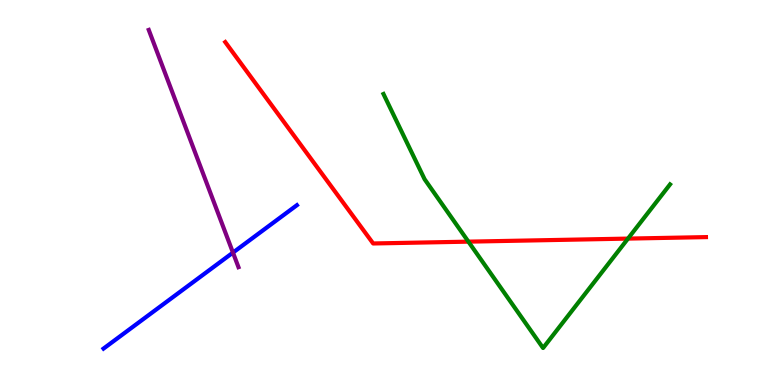[{'lines': ['blue', 'red'], 'intersections': []}, {'lines': ['green', 'red'], 'intersections': [{'x': 6.04, 'y': 3.72}, {'x': 8.1, 'y': 3.8}]}, {'lines': ['purple', 'red'], 'intersections': []}, {'lines': ['blue', 'green'], 'intersections': []}, {'lines': ['blue', 'purple'], 'intersections': [{'x': 3.01, 'y': 3.44}]}, {'lines': ['green', 'purple'], 'intersections': []}]